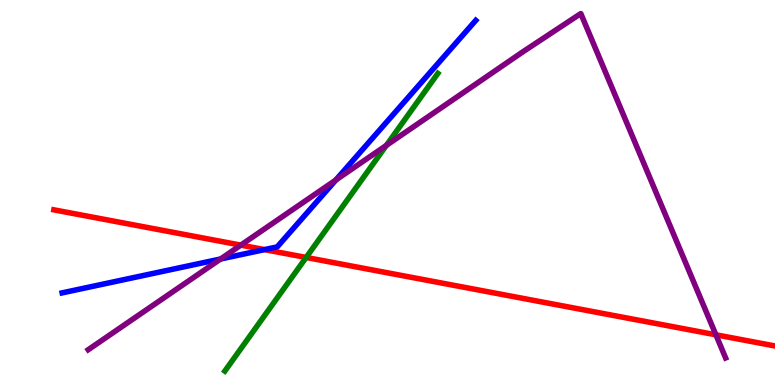[{'lines': ['blue', 'red'], 'intersections': [{'x': 3.41, 'y': 3.52}]}, {'lines': ['green', 'red'], 'intersections': [{'x': 3.95, 'y': 3.31}]}, {'lines': ['purple', 'red'], 'intersections': [{'x': 3.11, 'y': 3.63}, {'x': 9.24, 'y': 1.3}]}, {'lines': ['blue', 'green'], 'intersections': []}, {'lines': ['blue', 'purple'], 'intersections': [{'x': 2.85, 'y': 3.27}, {'x': 4.33, 'y': 5.32}]}, {'lines': ['green', 'purple'], 'intersections': [{'x': 4.99, 'y': 6.22}]}]